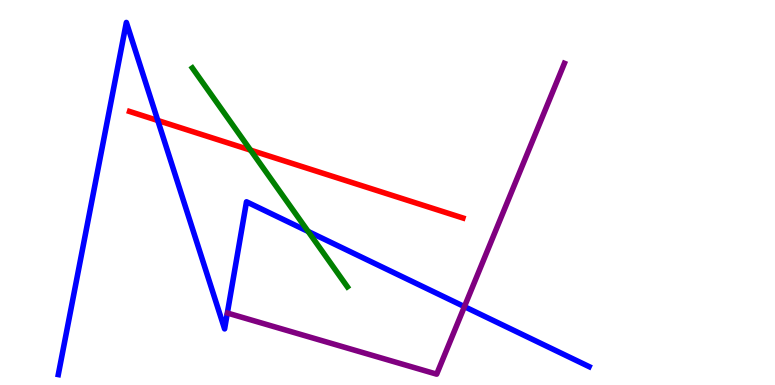[{'lines': ['blue', 'red'], 'intersections': [{'x': 2.04, 'y': 6.87}]}, {'lines': ['green', 'red'], 'intersections': [{'x': 3.23, 'y': 6.1}]}, {'lines': ['purple', 'red'], 'intersections': []}, {'lines': ['blue', 'green'], 'intersections': [{'x': 3.98, 'y': 3.99}]}, {'lines': ['blue', 'purple'], 'intersections': [{'x': 5.99, 'y': 2.04}]}, {'lines': ['green', 'purple'], 'intersections': []}]